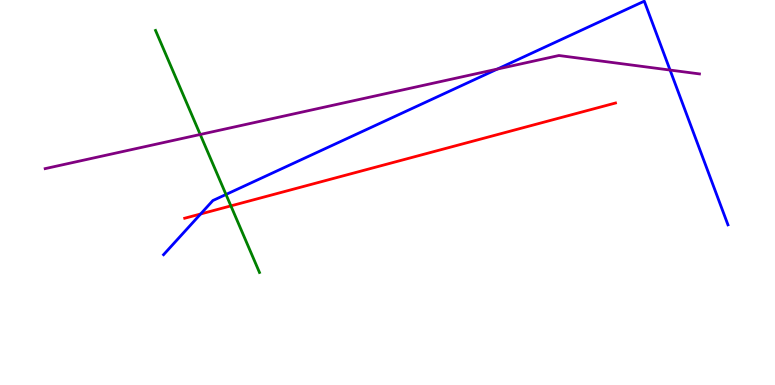[{'lines': ['blue', 'red'], 'intersections': [{'x': 2.59, 'y': 4.44}]}, {'lines': ['green', 'red'], 'intersections': [{'x': 2.98, 'y': 4.65}]}, {'lines': ['purple', 'red'], 'intersections': []}, {'lines': ['blue', 'green'], 'intersections': [{'x': 2.92, 'y': 4.95}]}, {'lines': ['blue', 'purple'], 'intersections': [{'x': 6.42, 'y': 8.21}, {'x': 8.65, 'y': 8.18}]}, {'lines': ['green', 'purple'], 'intersections': [{'x': 2.58, 'y': 6.51}]}]